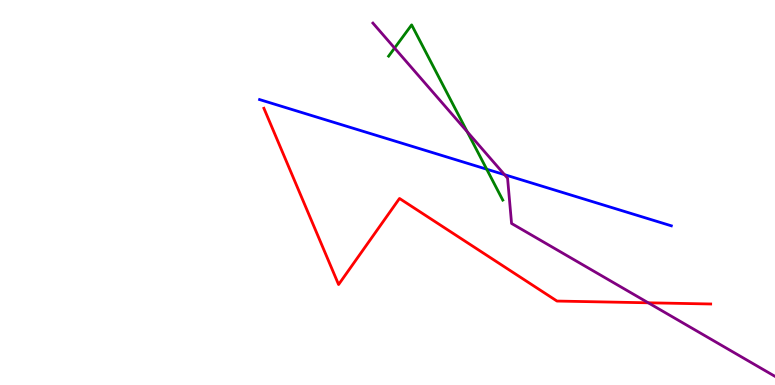[{'lines': ['blue', 'red'], 'intersections': []}, {'lines': ['green', 'red'], 'intersections': []}, {'lines': ['purple', 'red'], 'intersections': [{'x': 8.36, 'y': 2.14}]}, {'lines': ['blue', 'green'], 'intersections': [{'x': 6.28, 'y': 5.61}]}, {'lines': ['blue', 'purple'], 'intersections': [{'x': 6.51, 'y': 5.46}]}, {'lines': ['green', 'purple'], 'intersections': [{'x': 5.09, 'y': 8.75}, {'x': 6.03, 'y': 6.58}]}]